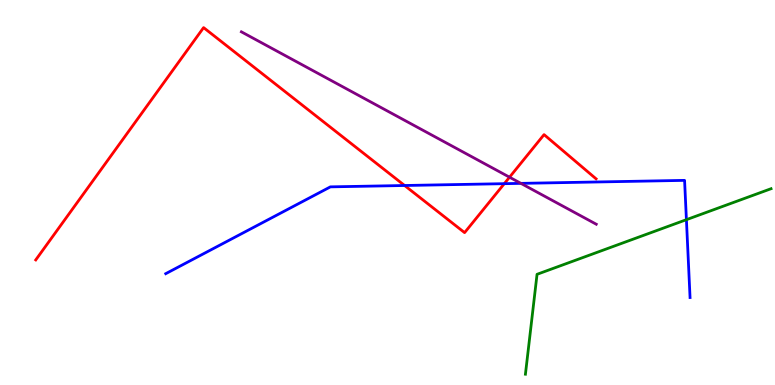[{'lines': ['blue', 'red'], 'intersections': [{'x': 5.22, 'y': 5.18}, {'x': 6.51, 'y': 5.23}]}, {'lines': ['green', 'red'], 'intersections': []}, {'lines': ['purple', 'red'], 'intersections': [{'x': 6.57, 'y': 5.4}]}, {'lines': ['blue', 'green'], 'intersections': [{'x': 8.86, 'y': 4.29}]}, {'lines': ['blue', 'purple'], 'intersections': [{'x': 6.72, 'y': 5.24}]}, {'lines': ['green', 'purple'], 'intersections': []}]